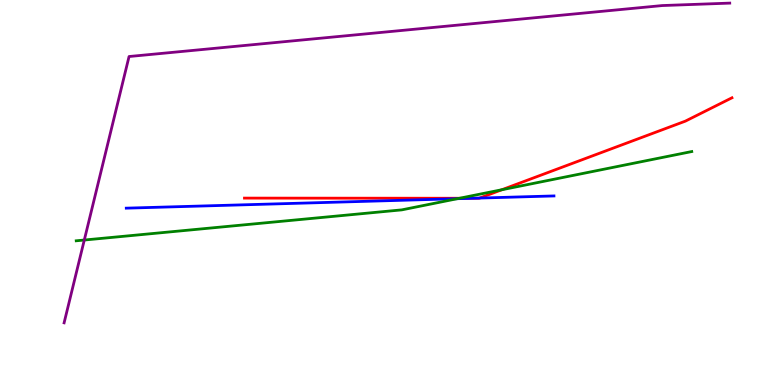[{'lines': ['blue', 'red'], 'intersections': [{'x': 6.09, 'y': 4.85}, {'x': 6.19, 'y': 4.86}]}, {'lines': ['green', 'red'], 'intersections': [{'x': 5.93, 'y': 4.85}, {'x': 6.48, 'y': 5.07}]}, {'lines': ['purple', 'red'], 'intersections': []}, {'lines': ['blue', 'green'], 'intersections': [{'x': 5.9, 'y': 4.84}]}, {'lines': ['blue', 'purple'], 'intersections': []}, {'lines': ['green', 'purple'], 'intersections': [{'x': 1.09, 'y': 3.77}]}]